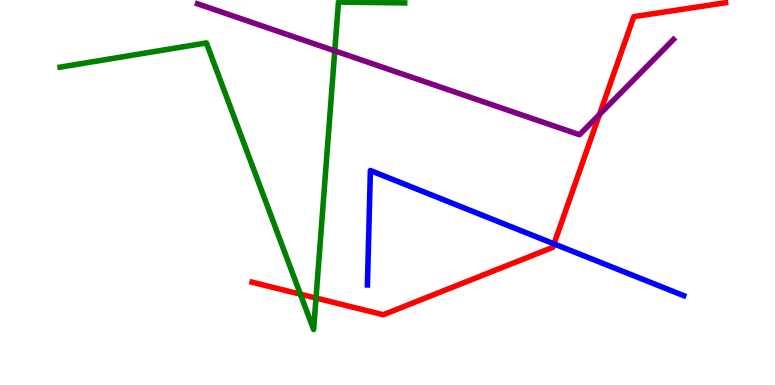[{'lines': ['blue', 'red'], 'intersections': [{'x': 7.15, 'y': 3.67}]}, {'lines': ['green', 'red'], 'intersections': [{'x': 3.88, 'y': 2.36}, {'x': 4.08, 'y': 2.26}]}, {'lines': ['purple', 'red'], 'intersections': [{'x': 7.73, 'y': 7.03}]}, {'lines': ['blue', 'green'], 'intersections': []}, {'lines': ['blue', 'purple'], 'intersections': []}, {'lines': ['green', 'purple'], 'intersections': [{'x': 4.32, 'y': 8.68}]}]